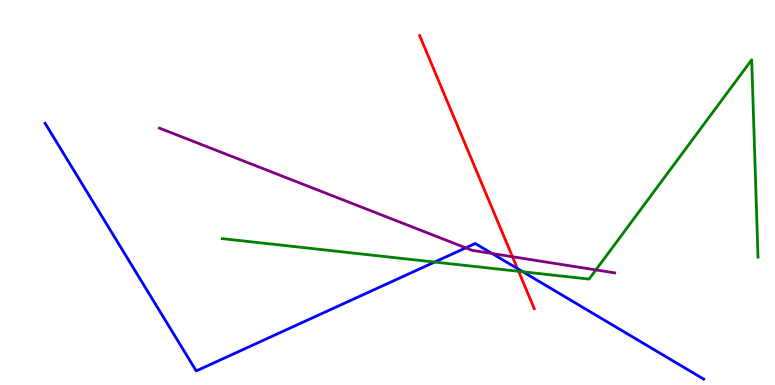[{'lines': ['blue', 'red'], 'intersections': [{'x': 6.68, 'y': 3.02}]}, {'lines': ['green', 'red'], 'intersections': [{'x': 6.69, 'y': 2.95}]}, {'lines': ['purple', 'red'], 'intersections': [{'x': 6.61, 'y': 3.33}]}, {'lines': ['blue', 'green'], 'intersections': [{'x': 5.61, 'y': 3.19}, {'x': 6.75, 'y': 2.94}]}, {'lines': ['blue', 'purple'], 'intersections': [{'x': 6.01, 'y': 3.56}, {'x': 6.35, 'y': 3.42}]}, {'lines': ['green', 'purple'], 'intersections': [{'x': 7.69, 'y': 2.99}]}]